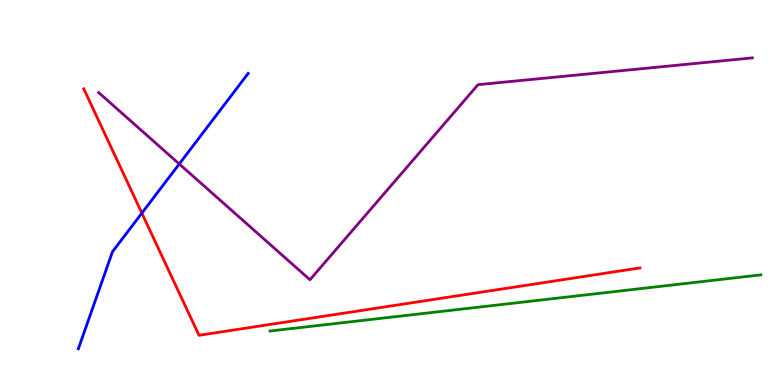[{'lines': ['blue', 'red'], 'intersections': [{'x': 1.83, 'y': 4.46}]}, {'lines': ['green', 'red'], 'intersections': []}, {'lines': ['purple', 'red'], 'intersections': []}, {'lines': ['blue', 'green'], 'intersections': []}, {'lines': ['blue', 'purple'], 'intersections': [{'x': 2.31, 'y': 5.74}]}, {'lines': ['green', 'purple'], 'intersections': []}]